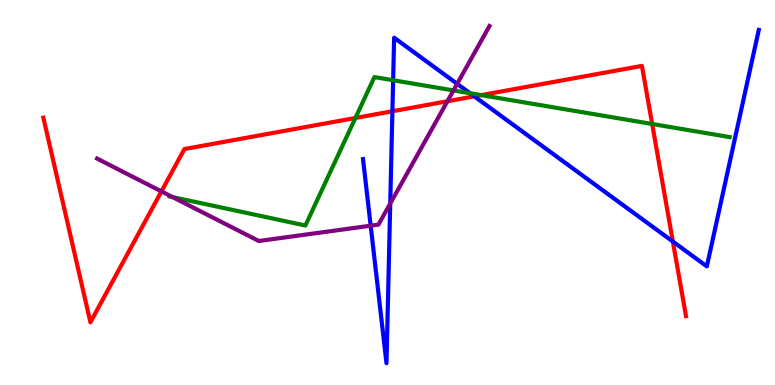[{'lines': ['blue', 'red'], 'intersections': [{'x': 5.06, 'y': 7.11}, {'x': 6.12, 'y': 7.5}, {'x': 8.68, 'y': 3.73}]}, {'lines': ['green', 'red'], 'intersections': [{'x': 4.59, 'y': 6.94}, {'x': 6.21, 'y': 7.53}, {'x': 8.41, 'y': 6.78}]}, {'lines': ['purple', 'red'], 'intersections': [{'x': 2.08, 'y': 5.03}, {'x': 5.77, 'y': 7.37}]}, {'lines': ['blue', 'green'], 'intersections': [{'x': 5.07, 'y': 7.92}, {'x': 6.07, 'y': 7.58}]}, {'lines': ['blue', 'purple'], 'intersections': [{'x': 4.78, 'y': 4.14}, {'x': 5.04, 'y': 4.71}, {'x': 5.9, 'y': 7.82}]}, {'lines': ['green', 'purple'], 'intersections': [{'x': 2.23, 'y': 4.88}, {'x': 5.85, 'y': 7.65}]}]